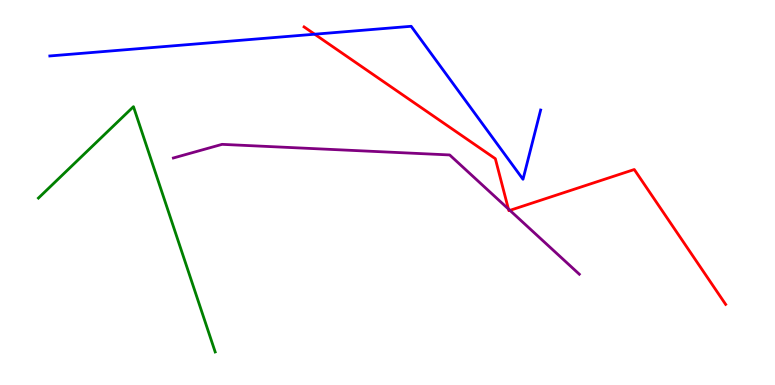[{'lines': ['blue', 'red'], 'intersections': [{'x': 4.06, 'y': 9.11}]}, {'lines': ['green', 'red'], 'intersections': []}, {'lines': ['purple', 'red'], 'intersections': [{'x': 6.56, 'y': 4.57}, {'x': 6.58, 'y': 4.54}]}, {'lines': ['blue', 'green'], 'intersections': []}, {'lines': ['blue', 'purple'], 'intersections': []}, {'lines': ['green', 'purple'], 'intersections': []}]